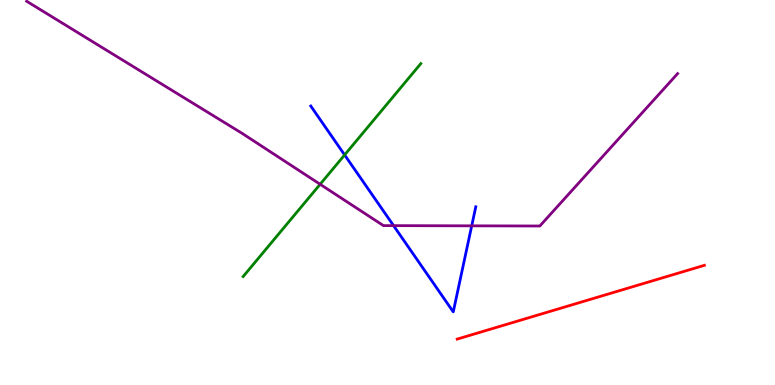[{'lines': ['blue', 'red'], 'intersections': []}, {'lines': ['green', 'red'], 'intersections': []}, {'lines': ['purple', 'red'], 'intersections': []}, {'lines': ['blue', 'green'], 'intersections': [{'x': 4.45, 'y': 5.98}]}, {'lines': ['blue', 'purple'], 'intersections': [{'x': 5.08, 'y': 4.14}, {'x': 6.09, 'y': 4.13}]}, {'lines': ['green', 'purple'], 'intersections': [{'x': 4.13, 'y': 5.21}]}]